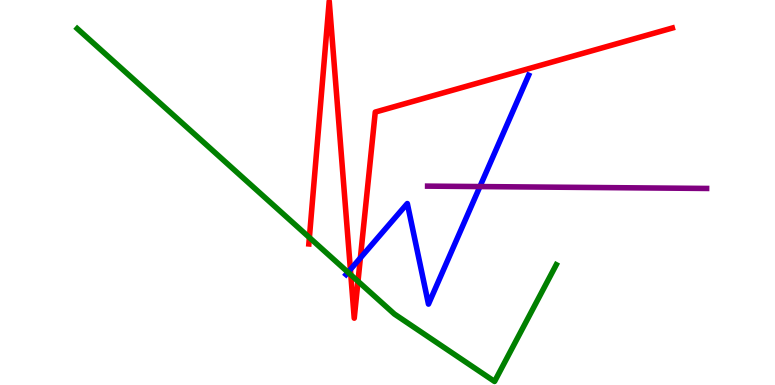[{'lines': ['blue', 'red'], 'intersections': [{'x': 4.52, 'y': 3.0}, {'x': 4.65, 'y': 3.3}]}, {'lines': ['green', 'red'], 'intersections': [{'x': 3.99, 'y': 3.83}, {'x': 4.53, 'y': 2.86}, {'x': 4.62, 'y': 2.69}]}, {'lines': ['purple', 'red'], 'intersections': []}, {'lines': ['blue', 'green'], 'intersections': [{'x': 4.49, 'y': 2.93}]}, {'lines': ['blue', 'purple'], 'intersections': [{'x': 6.19, 'y': 5.15}]}, {'lines': ['green', 'purple'], 'intersections': []}]